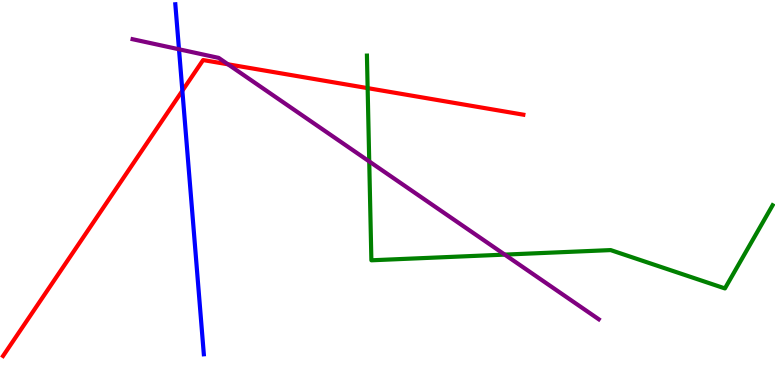[{'lines': ['blue', 'red'], 'intersections': [{'x': 2.35, 'y': 7.64}]}, {'lines': ['green', 'red'], 'intersections': [{'x': 4.74, 'y': 7.71}]}, {'lines': ['purple', 'red'], 'intersections': [{'x': 2.94, 'y': 8.33}]}, {'lines': ['blue', 'green'], 'intersections': []}, {'lines': ['blue', 'purple'], 'intersections': [{'x': 2.31, 'y': 8.72}]}, {'lines': ['green', 'purple'], 'intersections': [{'x': 4.76, 'y': 5.81}, {'x': 6.51, 'y': 3.39}]}]